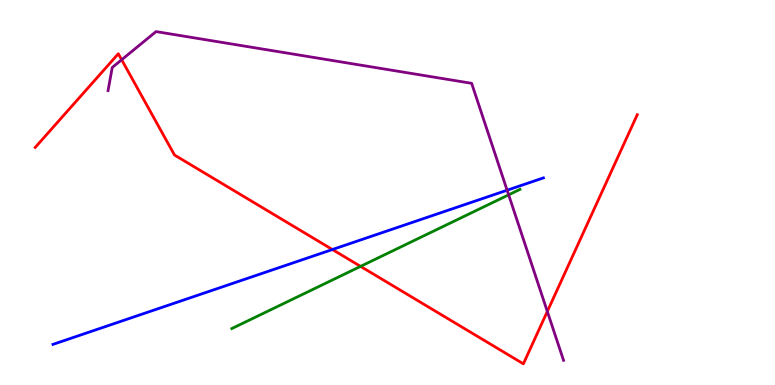[{'lines': ['blue', 'red'], 'intersections': [{'x': 4.29, 'y': 3.52}]}, {'lines': ['green', 'red'], 'intersections': [{'x': 4.65, 'y': 3.08}]}, {'lines': ['purple', 'red'], 'intersections': [{'x': 1.57, 'y': 8.45}, {'x': 7.06, 'y': 1.91}]}, {'lines': ['blue', 'green'], 'intersections': []}, {'lines': ['blue', 'purple'], 'intersections': [{'x': 6.54, 'y': 5.06}]}, {'lines': ['green', 'purple'], 'intersections': [{'x': 6.56, 'y': 4.94}]}]